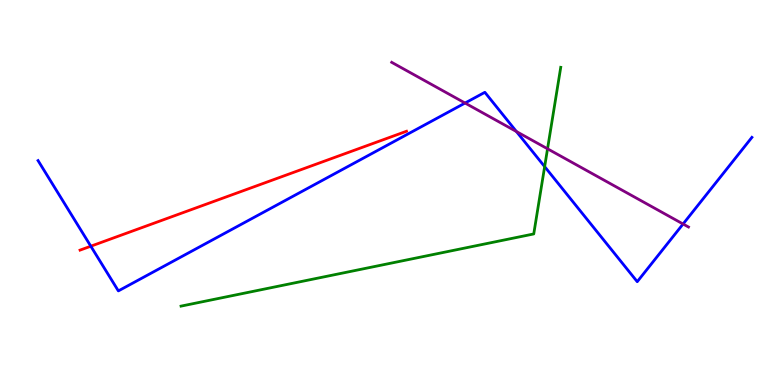[{'lines': ['blue', 'red'], 'intersections': [{'x': 1.17, 'y': 3.61}]}, {'lines': ['green', 'red'], 'intersections': []}, {'lines': ['purple', 'red'], 'intersections': []}, {'lines': ['blue', 'green'], 'intersections': [{'x': 7.03, 'y': 5.67}]}, {'lines': ['blue', 'purple'], 'intersections': [{'x': 6.0, 'y': 7.32}, {'x': 6.66, 'y': 6.58}, {'x': 8.81, 'y': 4.18}]}, {'lines': ['green', 'purple'], 'intersections': [{'x': 7.07, 'y': 6.14}]}]